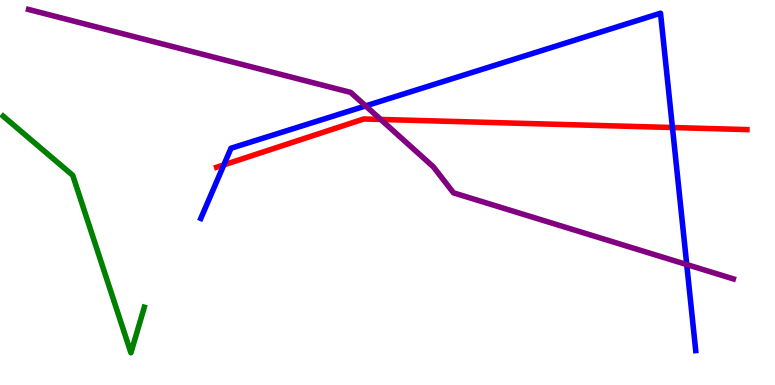[{'lines': ['blue', 'red'], 'intersections': [{'x': 2.89, 'y': 5.72}, {'x': 8.68, 'y': 6.69}]}, {'lines': ['green', 'red'], 'intersections': []}, {'lines': ['purple', 'red'], 'intersections': [{'x': 4.91, 'y': 6.9}]}, {'lines': ['blue', 'green'], 'intersections': []}, {'lines': ['blue', 'purple'], 'intersections': [{'x': 4.72, 'y': 7.25}, {'x': 8.86, 'y': 3.13}]}, {'lines': ['green', 'purple'], 'intersections': []}]